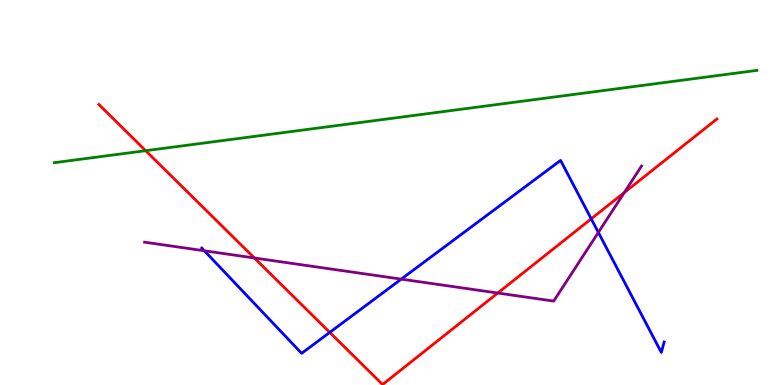[{'lines': ['blue', 'red'], 'intersections': [{'x': 4.25, 'y': 1.37}, {'x': 7.63, 'y': 4.32}]}, {'lines': ['green', 'red'], 'intersections': [{'x': 1.88, 'y': 6.09}]}, {'lines': ['purple', 'red'], 'intersections': [{'x': 3.28, 'y': 3.3}, {'x': 6.42, 'y': 2.39}, {'x': 8.06, 'y': 5.0}]}, {'lines': ['blue', 'green'], 'intersections': []}, {'lines': ['blue', 'purple'], 'intersections': [{'x': 2.64, 'y': 3.49}, {'x': 5.18, 'y': 2.75}, {'x': 7.72, 'y': 3.96}]}, {'lines': ['green', 'purple'], 'intersections': []}]